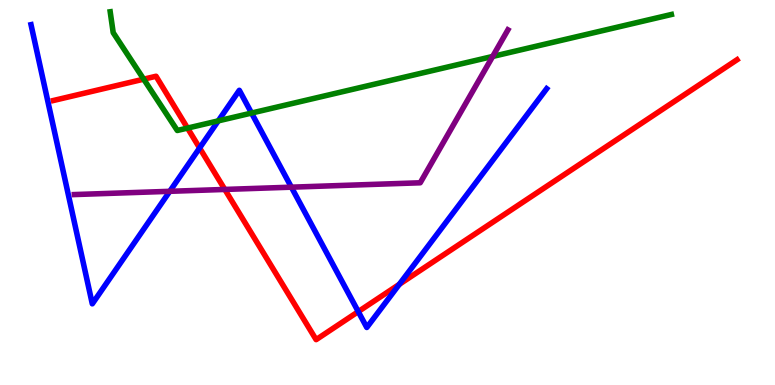[{'lines': ['blue', 'red'], 'intersections': [{'x': 2.58, 'y': 6.16}, {'x': 4.62, 'y': 1.91}, {'x': 5.15, 'y': 2.61}]}, {'lines': ['green', 'red'], 'intersections': [{'x': 1.85, 'y': 7.94}, {'x': 2.42, 'y': 6.67}]}, {'lines': ['purple', 'red'], 'intersections': [{'x': 2.9, 'y': 5.08}]}, {'lines': ['blue', 'green'], 'intersections': [{'x': 2.82, 'y': 6.86}, {'x': 3.25, 'y': 7.06}]}, {'lines': ['blue', 'purple'], 'intersections': [{'x': 2.19, 'y': 5.03}, {'x': 3.76, 'y': 5.14}]}, {'lines': ['green', 'purple'], 'intersections': [{'x': 6.36, 'y': 8.53}]}]